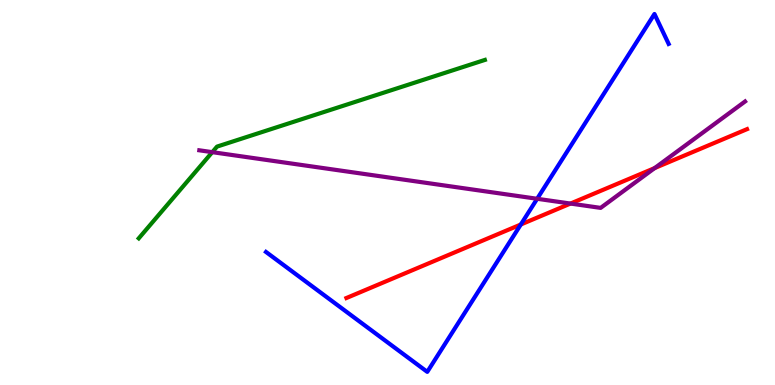[{'lines': ['blue', 'red'], 'intersections': [{'x': 6.72, 'y': 4.17}]}, {'lines': ['green', 'red'], 'intersections': []}, {'lines': ['purple', 'red'], 'intersections': [{'x': 7.36, 'y': 4.71}, {'x': 8.45, 'y': 5.63}]}, {'lines': ['blue', 'green'], 'intersections': []}, {'lines': ['blue', 'purple'], 'intersections': [{'x': 6.93, 'y': 4.84}]}, {'lines': ['green', 'purple'], 'intersections': [{'x': 2.74, 'y': 6.05}]}]